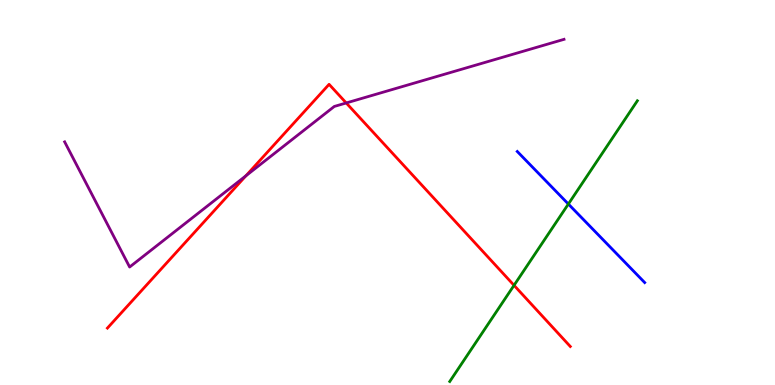[{'lines': ['blue', 'red'], 'intersections': []}, {'lines': ['green', 'red'], 'intersections': [{'x': 6.63, 'y': 2.59}]}, {'lines': ['purple', 'red'], 'intersections': [{'x': 3.17, 'y': 5.43}, {'x': 4.47, 'y': 7.33}]}, {'lines': ['blue', 'green'], 'intersections': [{'x': 7.33, 'y': 4.7}]}, {'lines': ['blue', 'purple'], 'intersections': []}, {'lines': ['green', 'purple'], 'intersections': []}]